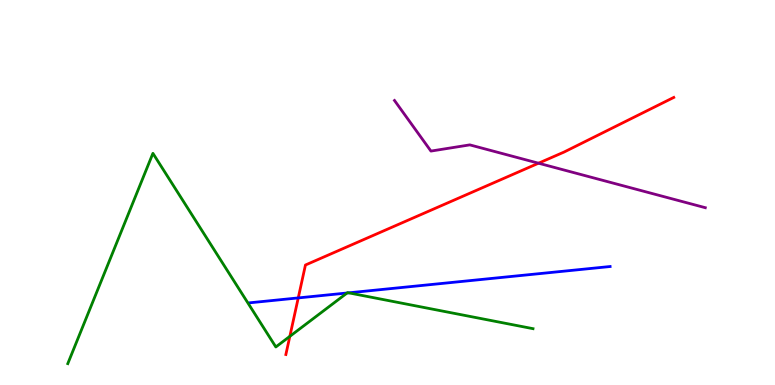[{'lines': ['blue', 'red'], 'intersections': [{'x': 3.85, 'y': 2.26}]}, {'lines': ['green', 'red'], 'intersections': [{'x': 3.74, 'y': 1.26}]}, {'lines': ['purple', 'red'], 'intersections': [{'x': 6.95, 'y': 5.76}]}, {'lines': ['blue', 'green'], 'intersections': [{'x': 4.48, 'y': 2.39}, {'x': 4.5, 'y': 2.39}]}, {'lines': ['blue', 'purple'], 'intersections': []}, {'lines': ['green', 'purple'], 'intersections': []}]